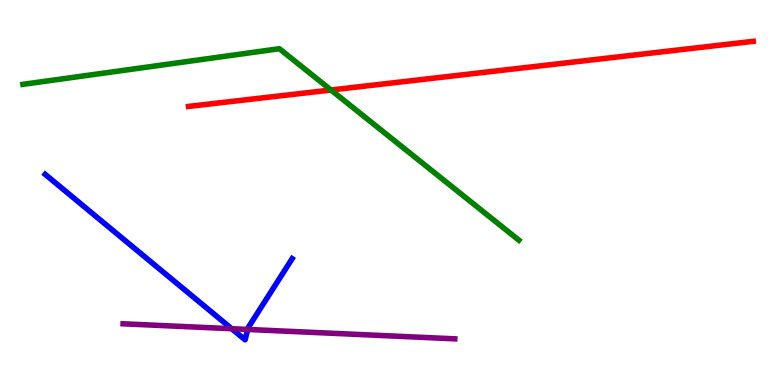[{'lines': ['blue', 'red'], 'intersections': []}, {'lines': ['green', 'red'], 'intersections': [{'x': 4.27, 'y': 7.66}]}, {'lines': ['purple', 'red'], 'intersections': []}, {'lines': ['blue', 'green'], 'intersections': []}, {'lines': ['blue', 'purple'], 'intersections': [{'x': 2.99, 'y': 1.46}, {'x': 3.2, 'y': 1.44}]}, {'lines': ['green', 'purple'], 'intersections': []}]